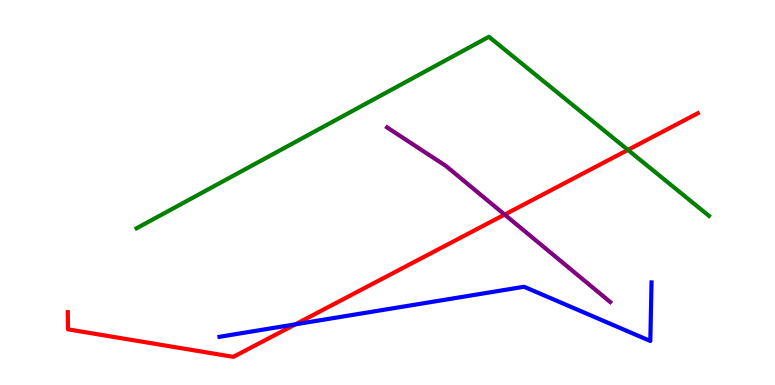[{'lines': ['blue', 'red'], 'intersections': [{'x': 3.81, 'y': 1.58}]}, {'lines': ['green', 'red'], 'intersections': [{'x': 8.1, 'y': 6.11}]}, {'lines': ['purple', 'red'], 'intersections': [{'x': 6.51, 'y': 4.43}]}, {'lines': ['blue', 'green'], 'intersections': []}, {'lines': ['blue', 'purple'], 'intersections': []}, {'lines': ['green', 'purple'], 'intersections': []}]